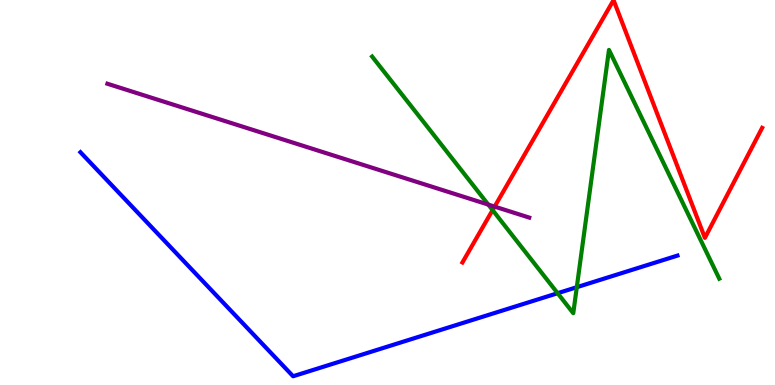[{'lines': ['blue', 'red'], 'intersections': []}, {'lines': ['green', 'red'], 'intersections': [{'x': 6.36, 'y': 4.54}]}, {'lines': ['purple', 'red'], 'intersections': [{'x': 6.38, 'y': 4.63}]}, {'lines': ['blue', 'green'], 'intersections': [{'x': 7.2, 'y': 2.38}, {'x': 7.44, 'y': 2.54}]}, {'lines': ['blue', 'purple'], 'intersections': []}, {'lines': ['green', 'purple'], 'intersections': [{'x': 6.3, 'y': 4.69}]}]